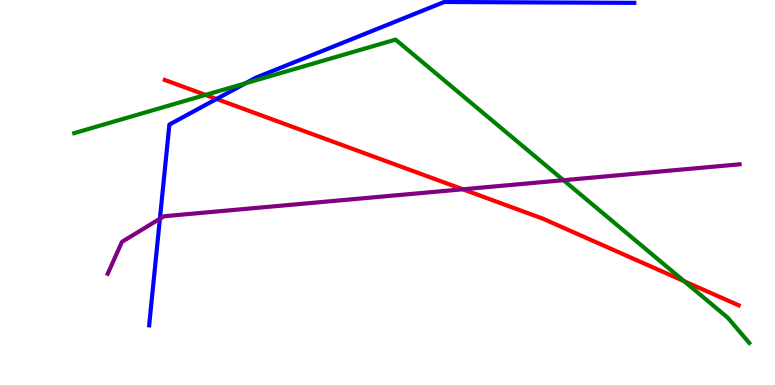[{'lines': ['blue', 'red'], 'intersections': [{'x': 2.79, 'y': 7.43}]}, {'lines': ['green', 'red'], 'intersections': [{'x': 2.65, 'y': 7.53}, {'x': 8.83, 'y': 2.7}]}, {'lines': ['purple', 'red'], 'intersections': [{'x': 5.97, 'y': 5.08}]}, {'lines': ['blue', 'green'], 'intersections': [{'x': 3.17, 'y': 7.84}]}, {'lines': ['blue', 'purple'], 'intersections': [{'x': 2.06, 'y': 4.32}]}, {'lines': ['green', 'purple'], 'intersections': [{'x': 7.27, 'y': 5.32}]}]